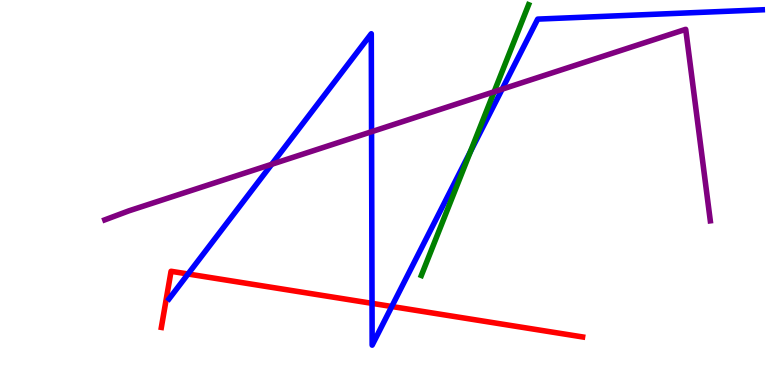[{'lines': ['blue', 'red'], 'intersections': [{'x': 2.43, 'y': 2.88}, {'x': 4.8, 'y': 2.12}, {'x': 5.06, 'y': 2.04}]}, {'lines': ['green', 'red'], 'intersections': []}, {'lines': ['purple', 'red'], 'intersections': []}, {'lines': ['blue', 'green'], 'intersections': [{'x': 6.07, 'y': 6.06}]}, {'lines': ['blue', 'purple'], 'intersections': [{'x': 3.51, 'y': 5.73}, {'x': 4.79, 'y': 6.58}, {'x': 6.48, 'y': 7.68}]}, {'lines': ['green', 'purple'], 'intersections': [{'x': 6.38, 'y': 7.62}]}]